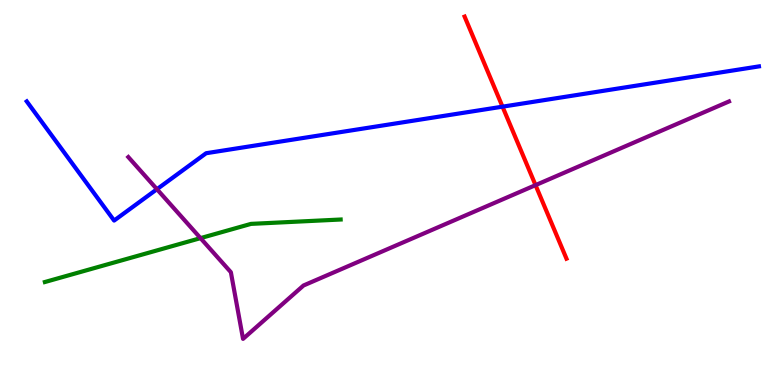[{'lines': ['blue', 'red'], 'intersections': [{'x': 6.48, 'y': 7.23}]}, {'lines': ['green', 'red'], 'intersections': []}, {'lines': ['purple', 'red'], 'intersections': [{'x': 6.91, 'y': 5.19}]}, {'lines': ['blue', 'green'], 'intersections': []}, {'lines': ['blue', 'purple'], 'intersections': [{'x': 2.03, 'y': 5.09}]}, {'lines': ['green', 'purple'], 'intersections': [{'x': 2.59, 'y': 3.81}]}]